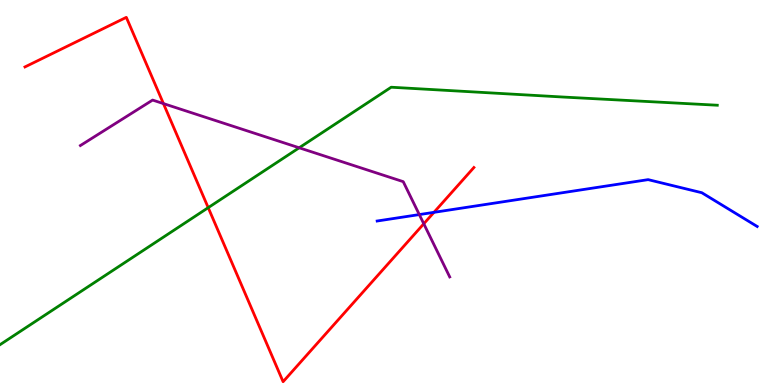[{'lines': ['blue', 'red'], 'intersections': [{'x': 5.6, 'y': 4.48}]}, {'lines': ['green', 'red'], 'intersections': [{'x': 2.69, 'y': 4.61}]}, {'lines': ['purple', 'red'], 'intersections': [{'x': 2.11, 'y': 7.31}, {'x': 5.47, 'y': 4.19}]}, {'lines': ['blue', 'green'], 'intersections': []}, {'lines': ['blue', 'purple'], 'intersections': [{'x': 5.41, 'y': 4.43}]}, {'lines': ['green', 'purple'], 'intersections': [{'x': 3.86, 'y': 6.16}]}]